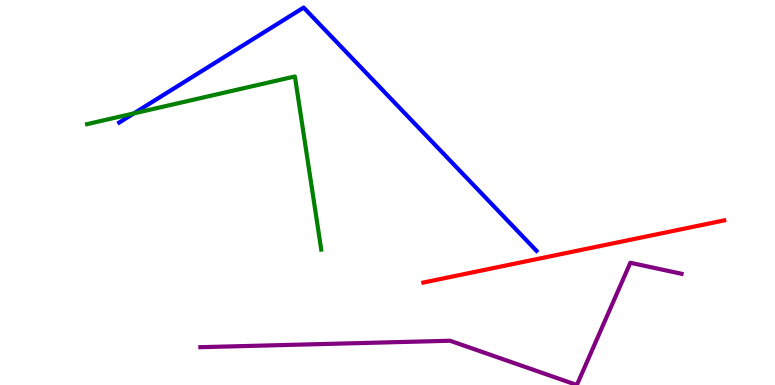[{'lines': ['blue', 'red'], 'intersections': []}, {'lines': ['green', 'red'], 'intersections': []}, {'lines': ['purple', 'red'], 'intersections': []}, {'lines': ['blue', 'green'], 'intersections': [{'x': 1.73, 'y': 7.05}]}, {'lines': ['blue', 'purple'], 'intersections': []}, {'lines': ['green', 'purple'], 'intersections': []}]